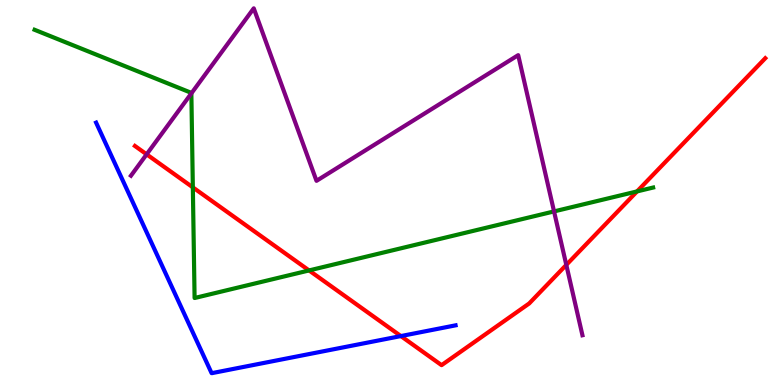[{'lines': ['blue', 'red'], 'intersections': [{'x': 5.17, 'y': 1.27}]}, {'lines': ['green', 'red'], 'intersections': [{'x': 2.49, 'y': 5.13}, {'x': 3.99, 'y': 2.98}, {'x': 8.22, 'y': 5.03}]}, {'lines': ['purple', 'red'], 'intersections': [{'x': 1.89, 'y': 5.99}, {'x': 7.31, 'y': 3.12}]}, {'lines': ['blue', 'green'], 'intersections': []}, {'lines': ['blue', 'purple'], 'intersections': []}, {'lines': ['green', 'purple'], 'intersections': [{'x': 2.47, 'y': 7.57}, {'x': 7.15, 'y': 4.51}]}]